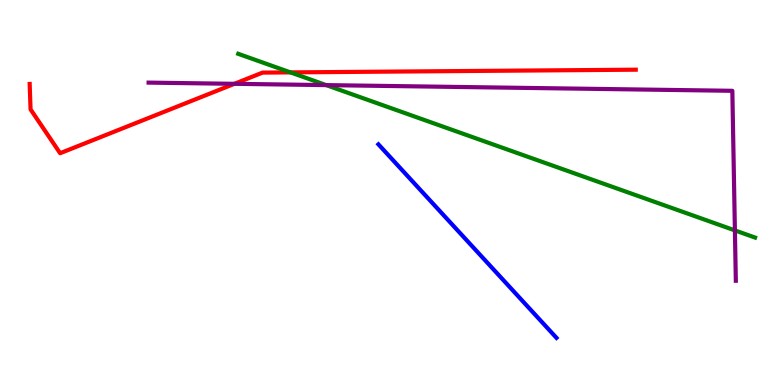[{'lines': ['blue', 'red'], 'intersections': []}, {'lines': ['green', 'red'], 'intersections': [{'x': 3.75, 'y': 8.12}]}, {'lines': ['purple', 'red'], 'intersections': [{'x': 3.02, 'y': 7.82}]}, {'lines': ['blue', 'green'], 'intersections': []}, {'lines': ['blue', 'purple'], 'intersections': []}, {'lines': ['green', 'purple'], 'intersections': [{'x': 4.21, 'y': 7.79}, {'x': 9.48, 'y': 4.02}]}]